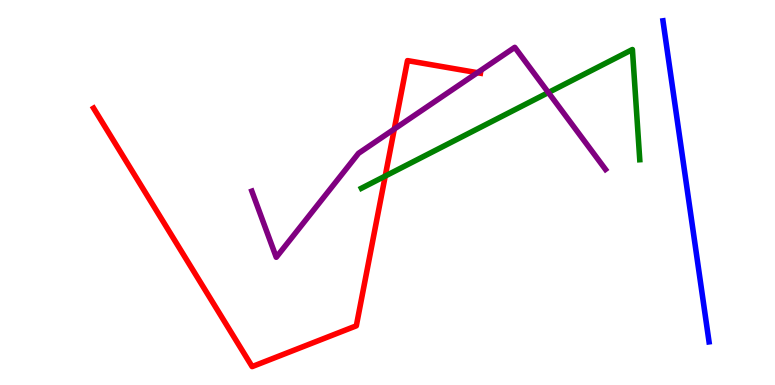[{'lines': ['blue', 'red'], 'intersections': []}, {'lines': ['green', 'red'], 'intersections': [{'x': 4.97, 'y': 5.43}]}, {'lines': ['purple', 'red'], 'intersections': [{'x': 5.09, 'y': 6.65}, {'x': 6.16, 'y': 8.11}]}, {'lines': ['blue', 'green'], 'intersections': []}, {'lines': ['blue', 'purple'], 'intersections': []}, {'lines': ['green', 'purple'], 'intersections': [{'x': 7.08, 'y': 7.6}]}]